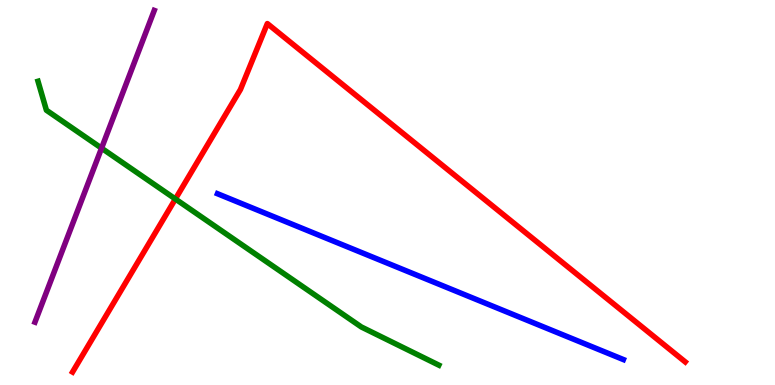[{'lines': ['blue', 'red'], 'intersections': []}, {'lines': ['green', 'red'], 'intersections': [{'x': 2.26, 'y': 4.83}]}, {'lines': ['purple', 'red'], 'intersections': []}, {'lines': ['blue', 'green'], 'intersections': []}, {'lines': ['blue', 'purple'], 'intersections': []}, {'lines': ['green', 'purple'], 'intersections': [{'x': 1.31, 'y': 6.15}]}]